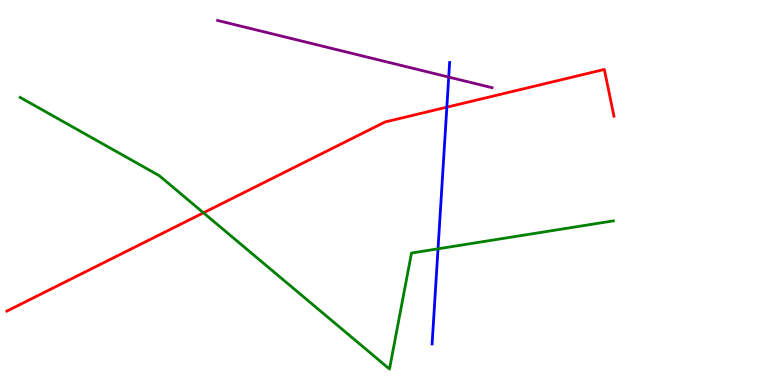[{'lines': ['blue', 'red'], 'intersections': [{'x': 5.77, 'y': 7.22}]}, {'lines': ['green', 'red'], 'intersections': [{'x': 2.63, 'y': 4.47}]}, {'lines': ['purple', 'red'], 'intersections': []}, {'lines': ['blue', 'green'], 'intersections': [{'x': 5.65, 'y': 3.54}]}, {'lines': ['blue', 'purple'], 'intersections': [{'x': 5.79, 'y': 8.0}]}, {'lines': ['green', 'purple'], 'intersections': []}]